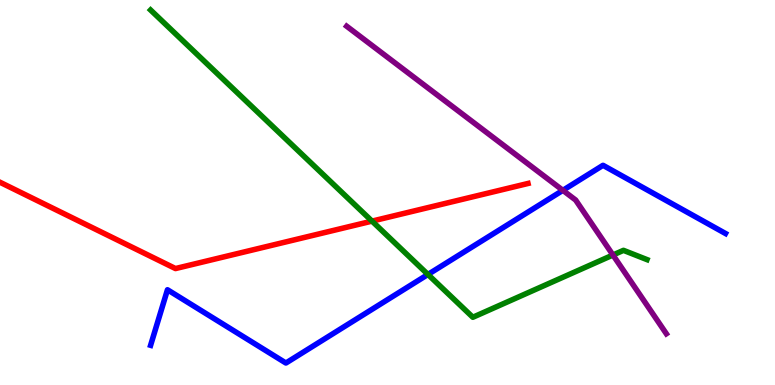[{'lines': ['blue', 'red'], 'intersections': []}, {'lines': ['green', 'red'], 'intersections': [{'x': 4.8, 'y': 4.26}]}, {'lines': ['purple', 'red'], 'intersections': []}, {'lines': ['blue', 'green'], 'intersections': [{'x': 5.52, 'y': 2.87}]}, {'lines': ['blue', 'purple'], 'intersections': [{'x': 7.26, 'y': 5.06}]}, {'lines': ['green', 'purple'], 'intersections': [{'x': 7.91, 'y': 3.38}]}]